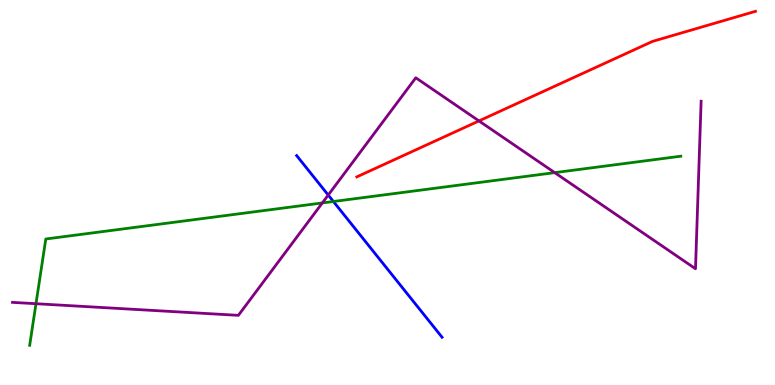[{'lines': ['blue', 'red'], 'intersections': []}, {'lines': ['green', 'red'], 'intersections': []}, {'lines': ['purple', 'red'], 'intersections': [{'x': 6.18, 'y': 6.86}]}, {'lines': ['blue', 'green'], 'intersections': [{'x': 4.3, 'y': 4.77}]}, {'lines': ['blue', 'purple'], 'intersections': [{'x': 4.24, 'y': 4.93}]}, {'lines': ['green', 'purple'], 'intersections': [{'x': 0.464, 'y': 2.11}, {'x': 4.16, 'y': 4.73}, {'x': 7.16, 'y': 5.52}]}]